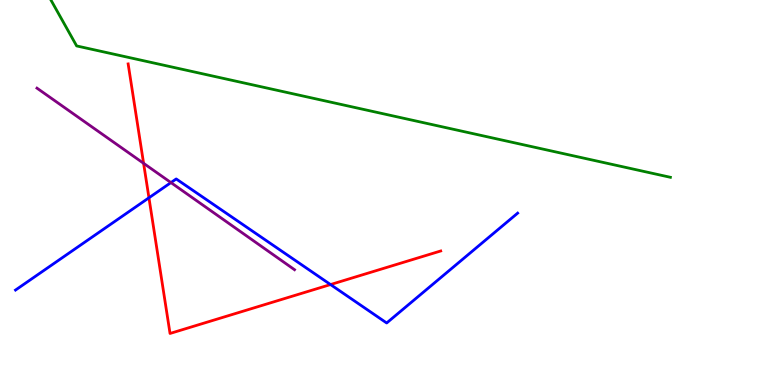[{'lines': ['blue', 'red'], 'intersections': [{'x': 1.92, 'y': 4.86}, {'x': 4.26, 'y': 2.61}]}, {'lines': ['green', 'red'], 'intersections': []}, {'lines': ['purple', 'red'], 'intersections': [{'x': 1.85, 'y': 5.76}]}, {'lines': ['blue', 'green'], 'intersections': []}, {'lines': ['blue', 'purple'], 'intersections': [{'x': 2.21, 'y': 5.26}]}, {'lines': ['green', 'purple'], 'intersections': []}]